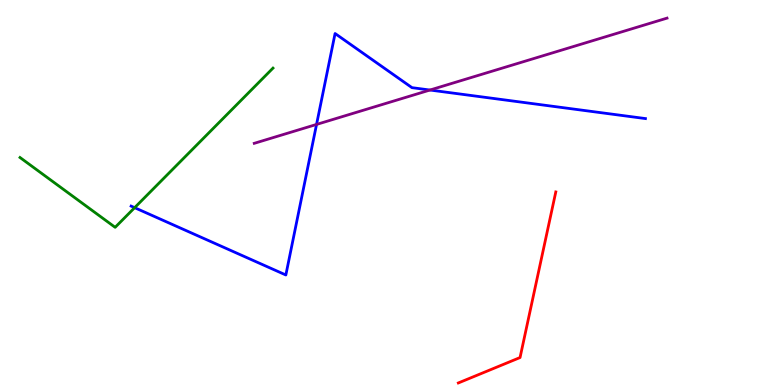[{'lines': ['blue', 'red'], 'intersections': []}, {'lines': ['green', 'red'], 'intersections': []}, {'lines': ['purple', 'red'], 'intersections': []}, {'lines': ['blue', 'green'], 'intersections': [{'x': 1.74, 'y': 4.61}]}, {'lines': ['blue', 'purple'], 'intersections': [{'x': 4.08, 'y': 6.77}, {'x': 5.55, 'y': 7.66}]}, {'lines': ['green', 'purple'], 'intersections': []}]